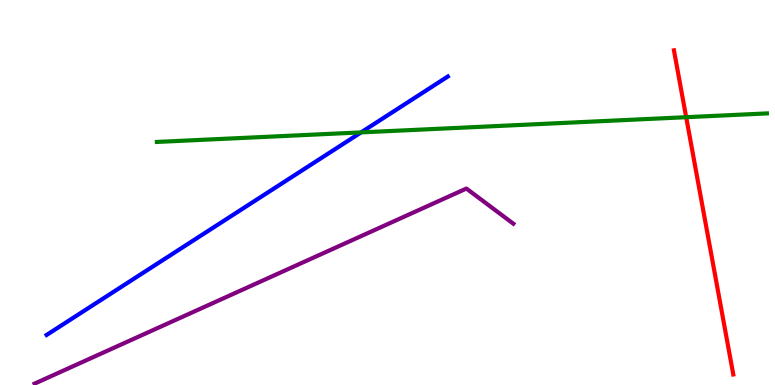[{'lines': ['blue', 'red'], 'intersections': []}, {'lines': ['green', 'red'], 'intersections': [{'x': 8.85, 'y': 6.96}]}, {'lines': ['purple', 'red'], 'intersections': []}, {'lines': ['blue', 'green'], 'intersections': [{'x': 4.66, 'y': 6.56}]}, {'lines': ['blue', 'purple'], 'intersections': []}, {'lines': ['green', 'purple'], 'intersections': []}]